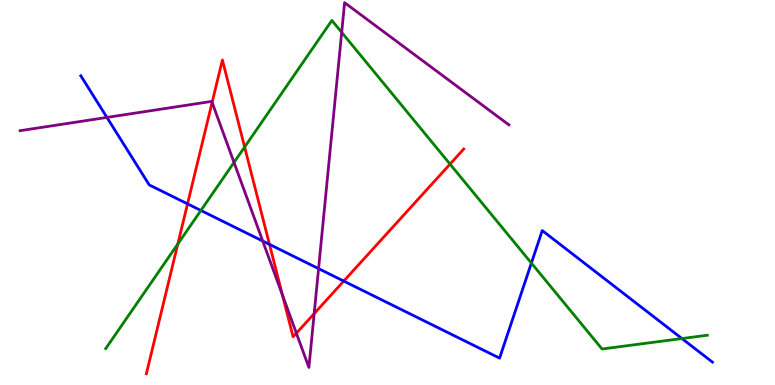[{'lines': ['blue', 'red'], 'intersections': [{'x': 2.42, 'y': 4.7}, {'x': 3.48, 'y': 3.65}, {'x': 4.44, 'y': 2.7}]}, {'lines': ['green', 'red'], 'intersections': [{'x': 2.29, 'y': 3.66}, {'x': 3.16, 'y': 6.18}, {'x': 5.81, 'y': 5.74}]}, {'lines': ['purple', 'red'], 'intersections': [{'x': 2.74, 'y': 7.34}, {'x': 3.64, 'y': 2.34}, {'x': 3.82, 'y': 1.35}, {'x': 4.05, 'y': 1.85}]}, {'lines': ['blue', 'green'], 'intersections': [{'x': 2.59, 'y': 4.53}, {'x': 6.86, 'y': 3.17}, {'x': 8.8, 'y': 1.21}]}, {'lines': ['blue', 'purple'], 'intersections': [{'x': 1.38, 'y': 6.95}, {'x': 3.39, 'y': 3.74}, {'x': 4.11, 'y': 3.02}]}, {'lines': ['green', 'purple'], 'intersections': [{'x': 3.02, 'y': 5.78}, {'x': 4.41, 'y': 9.16}]}]